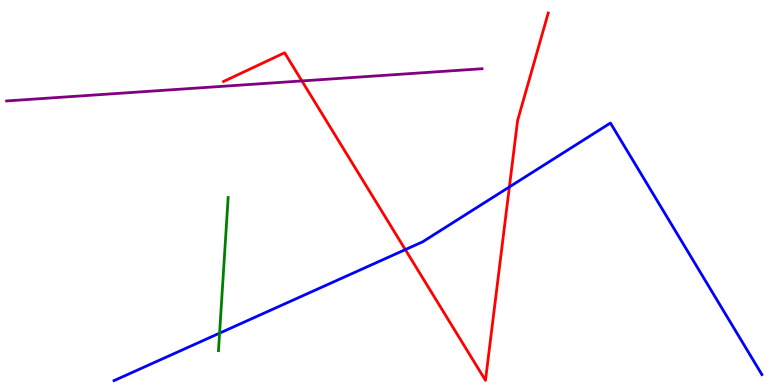[{'lines': ['blue', 'red'], 'intersections': [{'x': 5.23, 'y': 3.52}, {'x': 6.57, 'y': 5.14}]}, {'lines': ['green', 'red'], 'intersections': []}, {'lines': ['purple', 'red'], 'intersections': [{'x': 3.9, 'y': 7.9}]}, {'lines': ['blue', 'green'], 'intersections': [{'x': 2.83, 'y': 1.35}]}, {'lines': ['blue', 'purple'], 'intersections': []}, {'lines': ['green', 'purple'], 'intersections': []}]